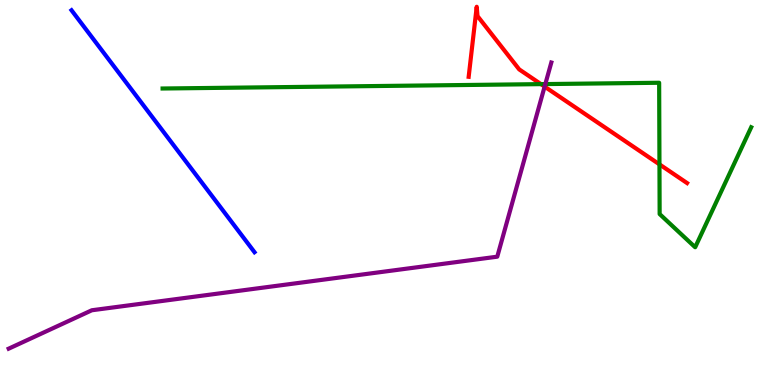[{'lines': ['blue', 'red'], 'intersections': []}, {'lines': ['green', 'red'], 'intersections': [{'x': 6.98, 'y': 7.81}, {'x': 8.51, 'y': 5.73}]}, {'lines': ['purple', 'red'], 'intersections': [{'x': 7.03, 'y': 7.75}]}, {'lines': ['blue', 'green'], 'intersections': []}, {'lines': ['blue', 'purple'], 'intersections': []}, {'lines': ['green', 'purple'], 'intersections': [{'x': 7.04, 'y': 7.82}]}]